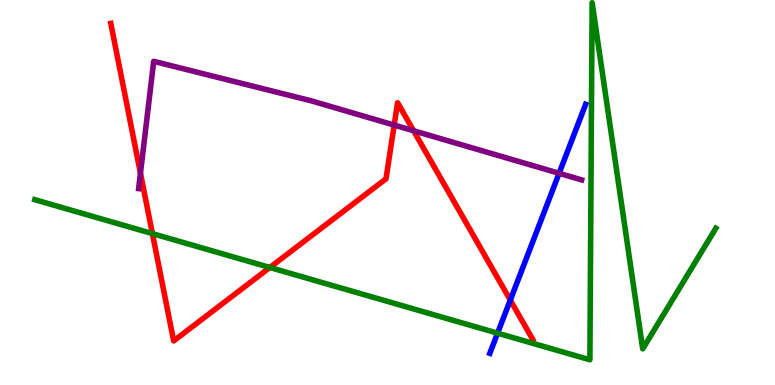[{'lines': ['blue', 'red'], 'intersections': [{'x': 6.58, 'y': 2.2}]}, {'lines': ['green', 'red'], 'intersections': [{'x': 1.97, 'y': 3.93}, {'x': 3.48, 'y': 3.05}]}, {'lines': ['purple', 'red'], 'intersections': [{'x': 1.81, 'y': 5.5}, {'x': 5.09, 'y': 6.75}, {'x': 5.34, 'y': 6.6}]}, {'lines': ['blue', 'green'], 'intersections': [{'x': 6.42, 'y': 1.35}]}, {'lines': ['blue', 'purple'], 'intersections': [{'x': 7.21, 'y': 5.5}]}, {'lines': ['green', 'purple'], 'intersections': []}]